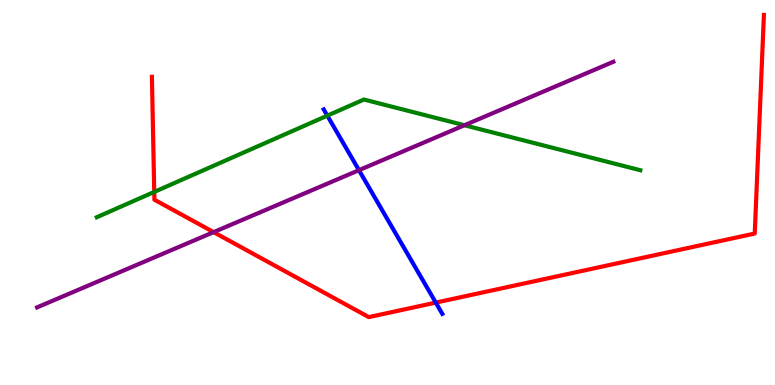[{'lines': ['blue', 'red'], 'intersections': [{'x': 5.62, 'y': 2.14}]}, {'lines': ['green', 'red'], 'intersections': [{'x': 1.99, 'y': 5.02}]}, {'lines': ['purple', 'red'], 'intersections': [{'x': 2.76, 'y': 3.97}]}, {'lines': ['blue', 'green'], 'intersections': [{'x': 4.22, 'y': 7.0}]}, {'lines': ['blue', 'purple'], 'intersections': [{'x': 4.63, 'y': 5.58}]}, {'lines': ['green', 'purple'], 'intersections': [{'x': 5.99, 'y': 6.75}]}]